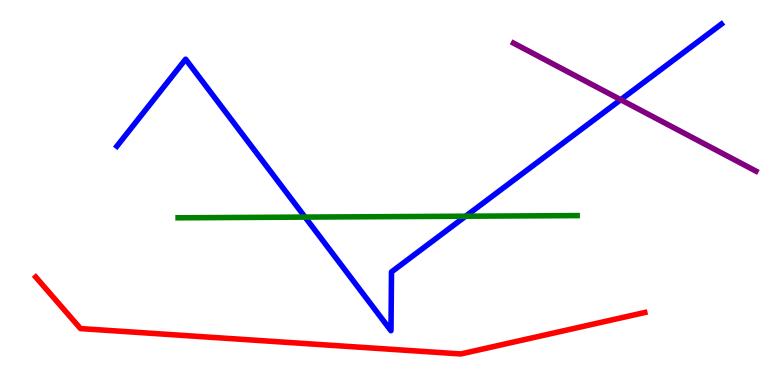[{'lines': ['blue', 'red'], 'intersections': []}, {'lines': ['green', 'red'], 'intersections': []}, {'lines': ['purple', 'red'], 'intersections': []}, {'lines': ['blue', 'green'], 'intersections': [{'x': 3.94, 'y': 4.36}, {'x': 6.01, 'y': 4.38}]}, {'lines': ['blue', 'purple'], 'intersections': [{'x': 8.01, 'y': 7.41}]}, {'lines': ['green', 'purple'], 'intersections': []}]